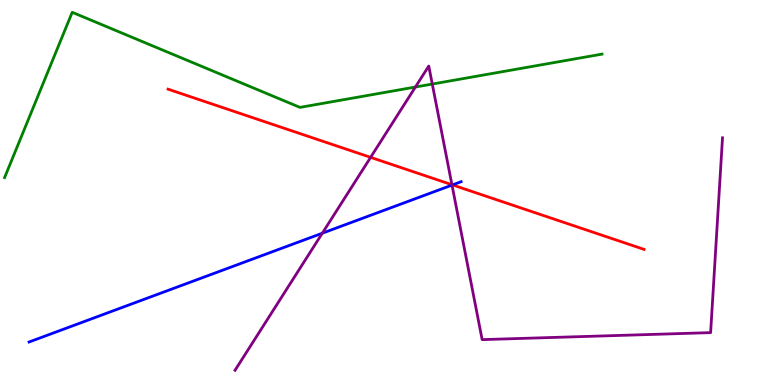[{'lines': ['blue', 'red'], 'intersections': [{'x': 5.84, 'y': 5.2}]}, {'lines': ['green', 'red'], 'intersections': []}, {'lines': ['purple', 'red'], 'intersections': [{'x': 4.78, 'y': 5.91}, {'x': 5.83, 'y': 5.2}]}, {'lines': ['blue', 'green'], 'intersections': []}, {'lines': ['blue', 'purple'], 'intersections': [{'x': 4.16, 'y': 3.94}, {'x': 5.83, 'y': 5.19}]}, {'lines': ['green', 'purple'], 'intersections': [{'x': 5.36, 'y': 7.74}, {'x': 5.58, 'y': 7.82}]}]